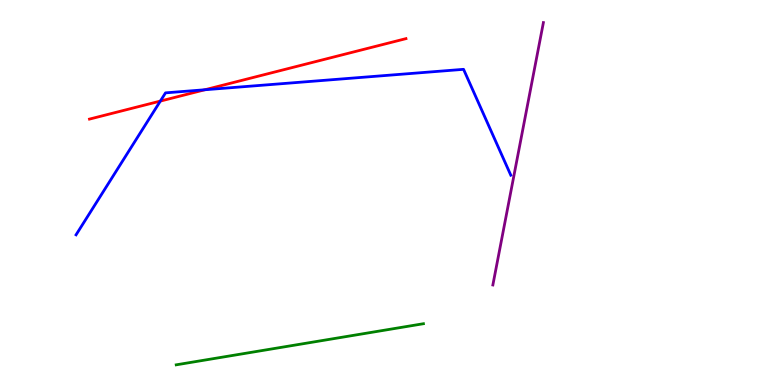[{'lines': ['blue', 'red'], 'intersections': [{'x': 2.07, 'y': 7.37}, {'x': 2.64, 'y': 7.67}]}, {'lines': ['green', 'red'], 'intersections': []}, {'lines': ['purple', 'red'], 'intersections': []}, {'lines': ['blue', 'green'], 'intersections': []}, {'lines': ['blue', 'purple'], 'intersections': []}, {'lines': ['green', 'purple'], 'intersections': []}]